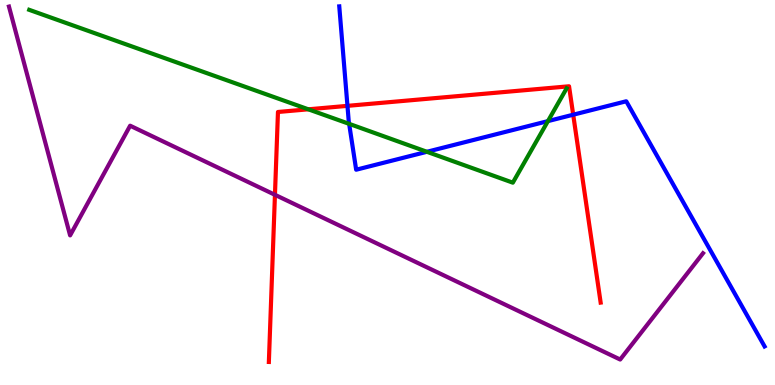[{'lines': ['blue', 'red'], 'intersections': [{'x': 4.48, 'y': 7.25}, {'x': 7.4, 'y': 7.02}]}, {'lines': ['green', 'red'], 'intersections': [{'x': 3.98, 'y': 7.16}]}, {'lines': ['purple', 'red'], 'intersections': [{'x': 3.55, 'y': 4.94}]}, {'lines': ['blue', 'green'], 'intersections': [{'x': 4.51, 'y': 6.78}, {'x': 5.51, 'y': 6.06}, {'x': 7.07, 'y': 6.85}]}, {'lines': ['blue', 'purple'], 'intersections': []}, {'lines': ['green', 'purple'], 'intersections': []}]